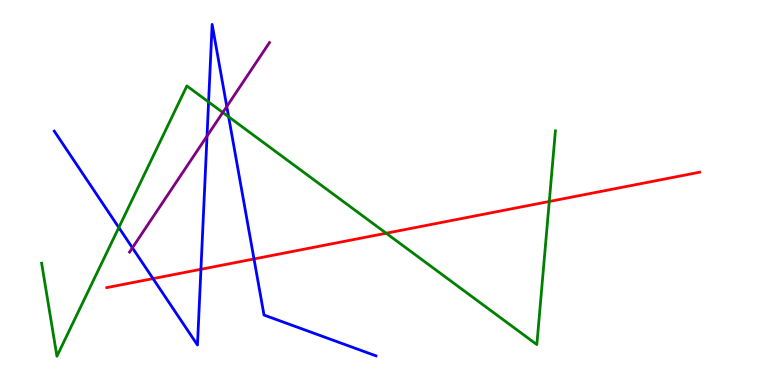[{'lines': ['blue', 'red'], 'intersections': [{'x': 1.97, 'y': 2.76}, {'x': 2.59, 'y': 3.01}, {'x': 3.28, 'y': 3.27}]}, {'lines': ['green', 'red'], 'intersections': [{'x': 4.98, 'y': 3.94}, {'x': 7.09, 'y': 4.77}]}, {'lines': ['purple', 'red'], 'intersections': []}, {'lines': ['blue', 'green'], 'intersections': [{'x': 1.53, 'y': 4.09}, {'x': 2.69, 'y': 7.35}, {'x': 2.95, 'y': 6.97}]}, {'lines': ['blue', 'purple'], 'intersections': [{'x': 1.71, 'y': 3.56}, {'x': 2.67, 'y': 6.47}, {'x': 2.93, 'y': 7.23}]}, {'lines': ['green', 'purple'], 'intersections': [{'x': 2.87, 'y': 7.08}]}]